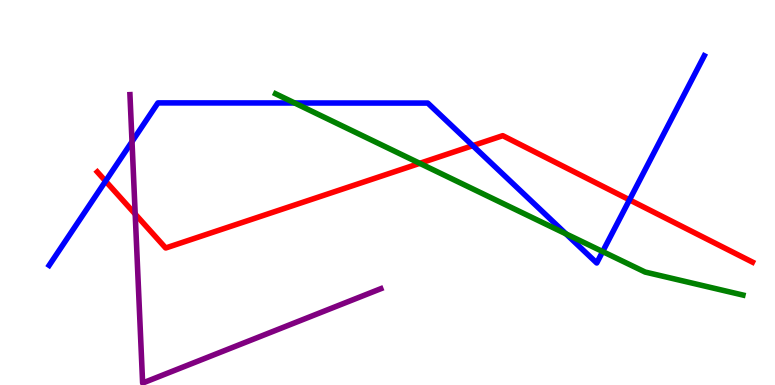[{'lines': ['blue', 'red'], 'intersections': [{'x': 1.36, 'y': 5.3}, {'x': 6.1, 'y': 6.22}, {'x': 8.12, 'y': 4.81}]}, {'lines': ['green', 'red'], 'intersections': [{'x': 5.42, 'y': 5.76}]}, {'lines': ['purple', 'red'], 'intersections': [{'x': 1.74, 'y': 4.44}]}, {'lines': ['blue', 'green'], 'intersections': [{'x': 3.8, 'y': 7.33}, {'x': 7.3, 'y': 3.93}, {'x': 7.78, 'y': 3.47}]}, {'lines': ['blue', 'purple'], 'intersections': [{'x': 1.7, 'y': 6.32}]}, {'lines': ['green', 'purple'], 'intersections': []}]